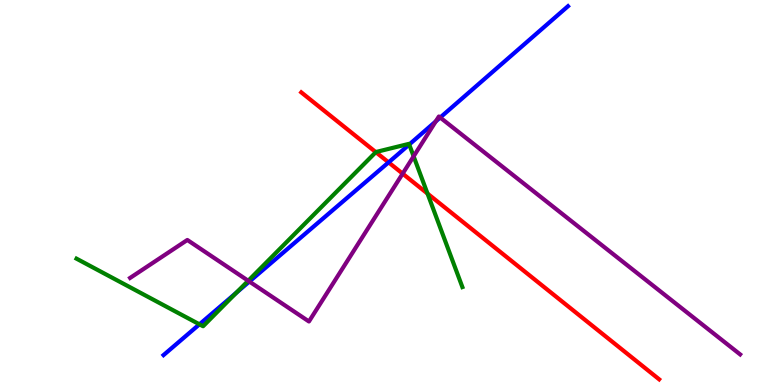[{'lines': ['blue', 'red'], 'intersections': [{'x': 5.01, 'y': 5.78}]}, {'lines': ['green', 'red'], 'intersections': [{'x': 4.85, 'y': 6.05}, {'x': 5.52, 'y': 4.97}]}, {'lines': ['purple', 'red'], 'intersections': [{'x': 5.2, 'y': 5.49}]}, {'lines': ['blue', 'green'], 'intersections': [{'x': 2.57, 'y': 1.58}, {'x': 3.05, 'y': 2.4}, {'x': 5.28, 'y': 6.25}]}, {'lines': ['blue', 'purple'], 'intersections': [{'x': 3.22, 'y': 2.69}, {'x': 5.62, 'y': 6.85}, {'x': 5.68, 'y': 6.95}]}, {'lines': ['green', 'purple'], 'intersections': [{'x': 3.2, 'y': 2.71}, {'x': 5.34, 'y': 5.94}]}]